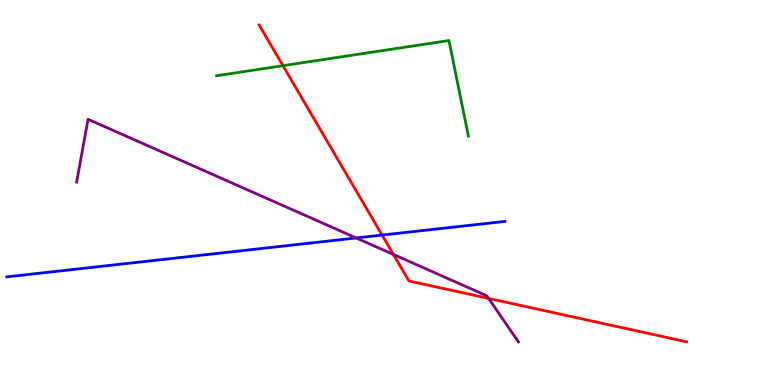[{'lines': ['blue', 'red'], 'intersections': [{'x': 4.93, 'y': 3.89}]}, {'lines': ['green', 'red'], 'intersections': [{'x': 3.65, 'y': 8.29}]}, {'lines': ['purple', 'red'], 'intersections': [{'x': 5.08, 'y': 3.39}, {'x': 6.3, 'y': 2.25}]}, {'lines': ['blue', 'green'], 'intersections': []}, {'lines': ['blue', 'purple'], 'intersections': [{'x': 4.6, 'y': 3.82}]}, {'lines': ['green', 'purple'], 'intersections': []}]